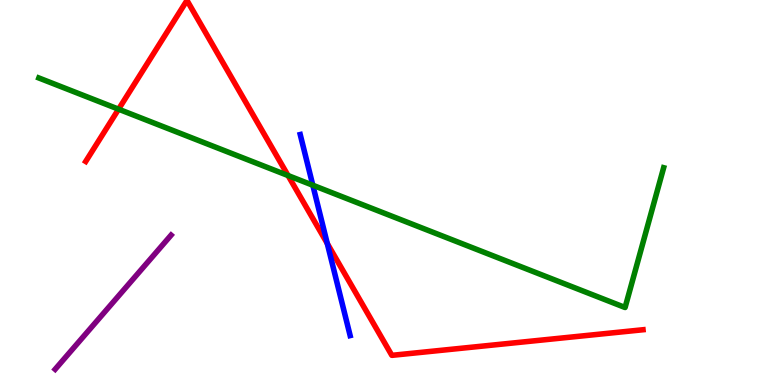[{'lines': ['blue', 'red'], 'intersections': [{'x': 4.22, 'y': 3.68}]}, {'lines': ['green', 'red'], 'intersections': [{'x': 1.53, 'y': 7.16}, {'x': 3.72, 'y': 5.44}]}, {'lines': ['purple', 'red'], 'intersections': []}, {'lines': ['blue', 'green'], 'intersections': [{'x': 4.04, 'y': 5.19}]}, {'lines': ['blue', 'purple'], 'intersections': []}, {'lines': ['green', 'purple'], 'intersections': []}]